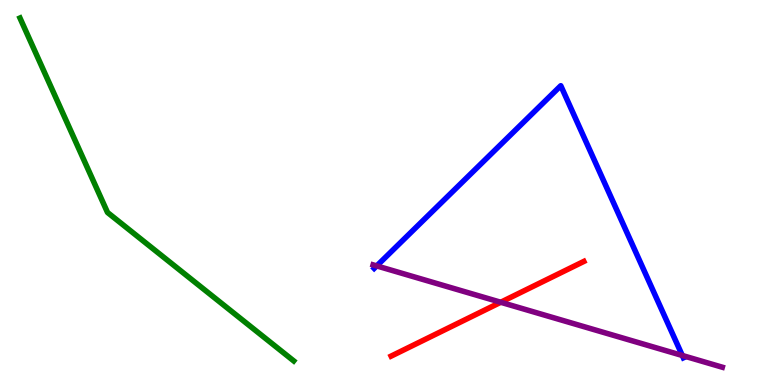[{'lines': ['blue', 'red'], 'intersections': []}, {'lines': ['green', 'red'], 'intersections': []}, {'lines': ['purple', 'red'], 'intersections': [{'x': 6.46, 'y': 2.15}]}, {'lines': ['blue', 'green'], 'intersections': []}, {'lines': ['blue', 'purple'], 'intersections': [{'x': 4.86, 'y': 3.09}, {'x': 8.8, 'y': 0.767}]}, {'lines': ['green', 'purple'], 'intersections': []}]